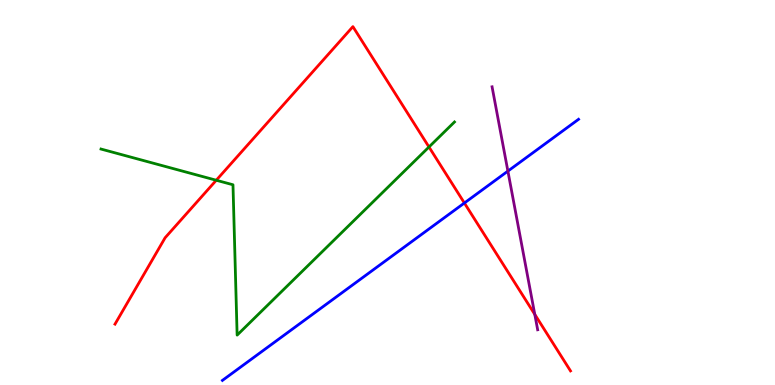[{'lines': ['blue', 'red'], 'intersections': [{'x': 5.99, 'y': 4.73}]}, {'lines': ['green', 'red'], 'intersections': [{'x': 2.79, 'y': 5.32}, {'x': 5.54, 'y': 6.18}]}, {'lines': ['purple', 'red'], 'intersections': [{'x': 6.9, 'y': 1.83}]}, {'lines': ['blue', 'green'], 'intersections': []}, {'lines': ['blue', 'purple'], 'intersections': [{'x': 6.55, 'y': 5.56}]}, {'lines': ['green', 'purple'], 'intersections': []}]